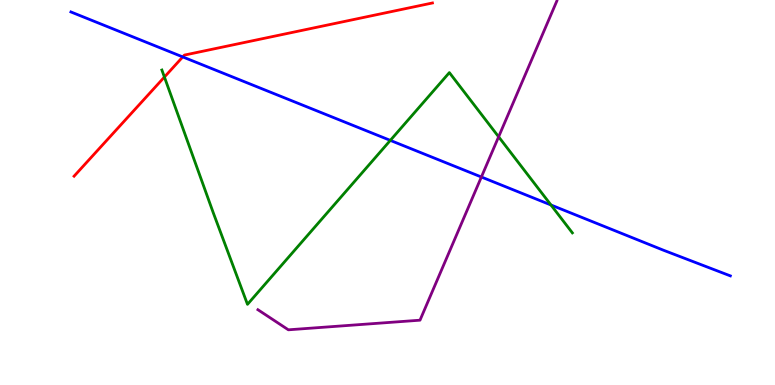[{'lines': ['blue', 'red'], 'intersections': [{'x': 2.36, 'y': 8.52}]}, {'lines': ['green', 'red'], 'intersections': [{'x': 2.12, 'y': 8.0}]}, {'lines': ['purple', 'red'], 'intersections': []}, {'lines': ['blue', 'green'], 'intersections': [{'x': 5.04, 'y': 6.35}, {'x': 7.11, 'y': 4.68}]}, {'lines': ['blue', 'purple'], 'intersections': [{'x': 6.21, 'y': 5.4}]}, {'lines': ['green', 'purple'], 'intersections': [{'x': 6.43, 'y': 6.45}]}]